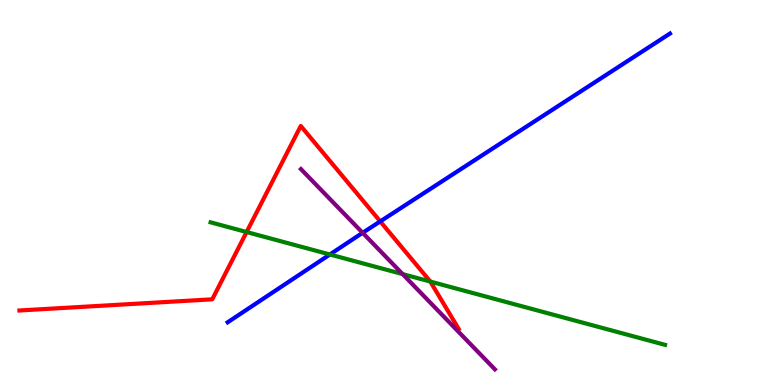[{'lines': ['blue', 'red'], 'intersections': [{'x': 4.91, 'y': 4.25}]}, {'lines': ['green', 'red'], 'intersections': [{'x': 3.18, 'y': 3.97}, {'x': 5.55, 'y': 2.69}]}, {'lines': ['purple', 'red'], 'intersections': []}, {'lines': ['blue', 'green'], 'intersections': [{'x': 4.26, 'y': 3.39}]}, {'lines': ['blue', 'purple'], 'intersections': [{'x': 4.68, 'y': 3.95}]}, {'lines': ['green', 'purple'], 'intersections': [{'x': 5.2, 'y': 2.88}]}]